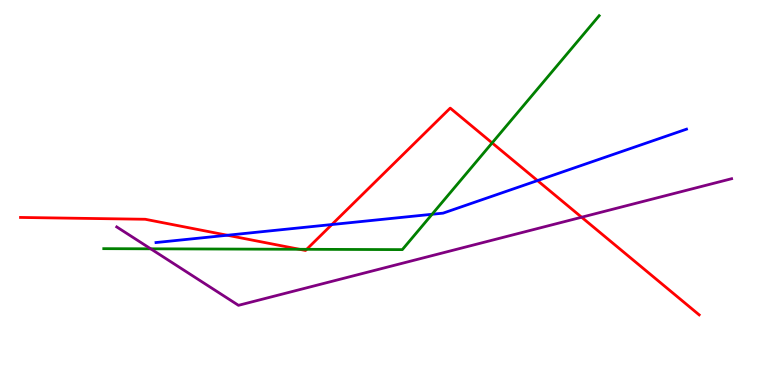[{'lines': ['blue', 'red'], 'intersections': [{'x': 2.93, 'y': 3.89}, {'x': 4.28, 'y': 4.17}, {'x': 6.94, 'y': 5.31}]}, {'lines': ['green', 'red'], 'intersections': [{'x': 3.86, 'y': 3.52}, {'x': 3.96, 'y': 3.52}, {'x': 6.35, 'y': 6.29}]}, {'lines': ['purple', 'red'], 'intersections': [{'x': 7.5, 'y': 4.36}]}, {'lines': ['blue', 'green'], 'intersections': [{'x': 5.58, 'y': 4.43}]}, {'lines': ['blue', 'purple'], 'intersections': []}, {'lines': ['green', 'purple'], 'intersections': [{'x': 1.94, 'y': 3.54}]}]